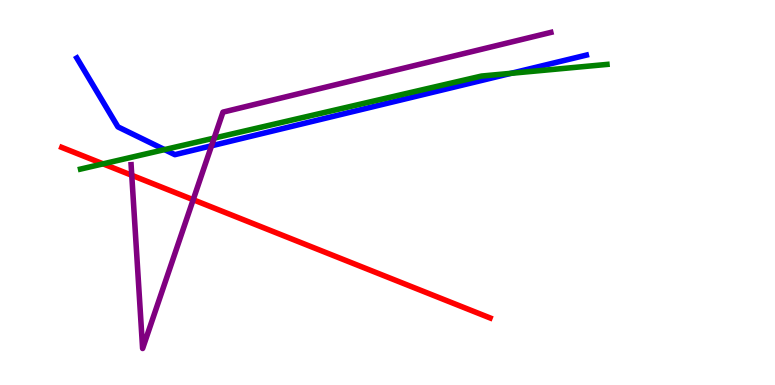[{'lines': ['blue', 'red'], 'intersections': []}, {'lines': ['green', 'red'], 'intersections': [{'x': 1.33, 'y': 5.74}]}, {'lines': ['purple', 'red'], 'intersections': [{'x': 1.7, 'y': 5.45}, {'x': 2.49, 'y': 4.81}]}, {'lines': ['blue', 'green'], 'intersections': [{'x': 2.12, 'y': 6.11}, {'x': 6.6, 'y': 8.1}]}, {'lines': ['blue', 'purple'], 'intersections': [{'x': 2.73, 'y': 6.21}]}, {'lines': ['green', 'purple'], 'intersections': [{'x': 2.76, 'y': 6.41}]}]